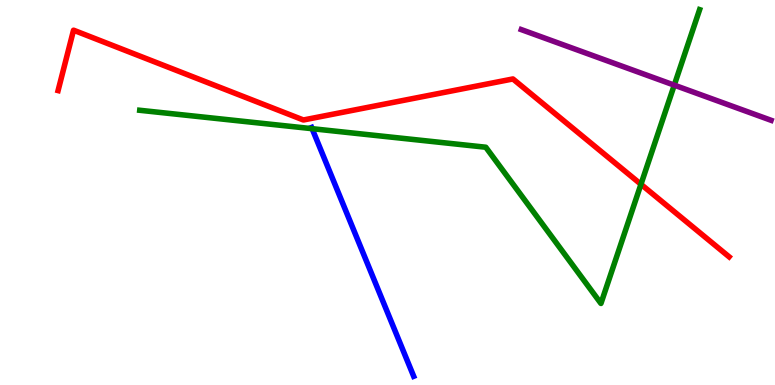[{'lines': ['blue', 'red'], 'intersections': []}, {'lines': ['green', 'red'], 'intersections': [{'x': 8.27, 'y': 5.21}]}, {'lines': ['purple', 'red'], 'intersections': []}, {'lines': ['blue', 'green'], 'intersections': [{'x': 4.03, 'y': 6.66}]}, {'lines': ['blue', 'purple'], 'intersections': []}, {'lines': ['green', 'purple'], 'intersections': [{'x': 8.7, 'y': 7.79}]}]